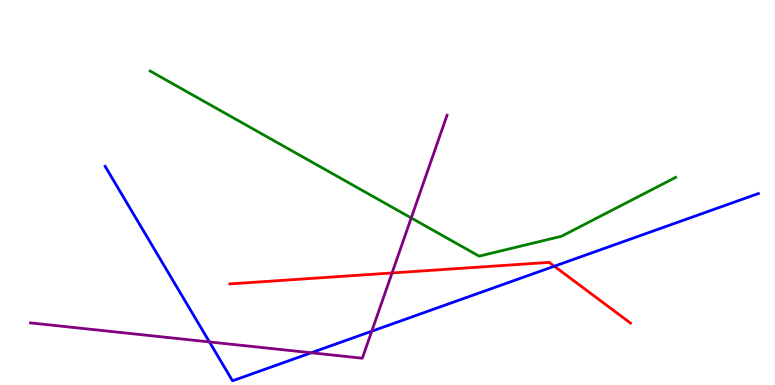[{'lines': ['blue', 'red'], 'intersections': [{'x': 7.15, 'y': 3.09}]}, {'lines': ['green', 'red'], 'intersections': []}, {'lines': ['purple', 'red'], 'intersections': [{'x': 5.06, 'y': 2.91}]}, {'lines': ['blue', 'green'], 'intersections': []}, {'lines': ['blue', 'purple'], 'intersections': [{'x': 2.7, 'y': 1.12}, {'x': 4.02, 'y': 0.837}, {'x': 4.8, 'y': 1.4}]}, {'lines': ['green', 'purple'], 'intersections': [{'x': 5.31, 'y': 4.34}]}]